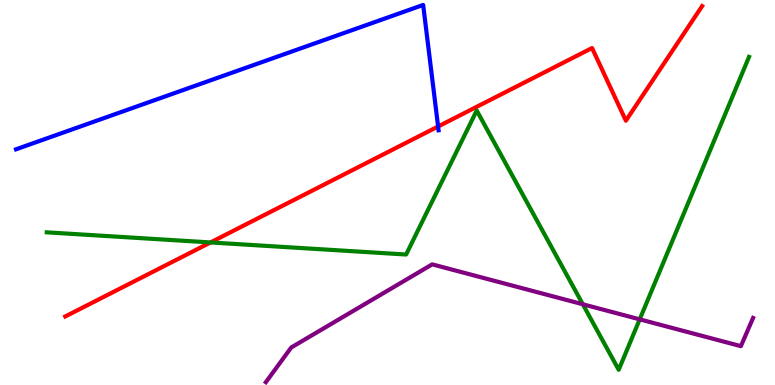[{'lines': ['blue', 'red'], 'intersections': [{'x': 5.65, 'y': 6.71}]}, {'lines': ['green', 'red'], 'intersections': [{'x': 2.72, 'y': 3.7}]}, {'lines': ['purple', 'red'], 'intersections': []}, {'lines': ['blue', 'green'], 'intersections': []}, {'lines': ['blue', 'purple'], 'intersections': []}, {'lines': ['green', 'purple'], 'intersections': [{'x': 7.52, 'y': 2.1}, {'x': 8.25, 'y': 1.71}]}]